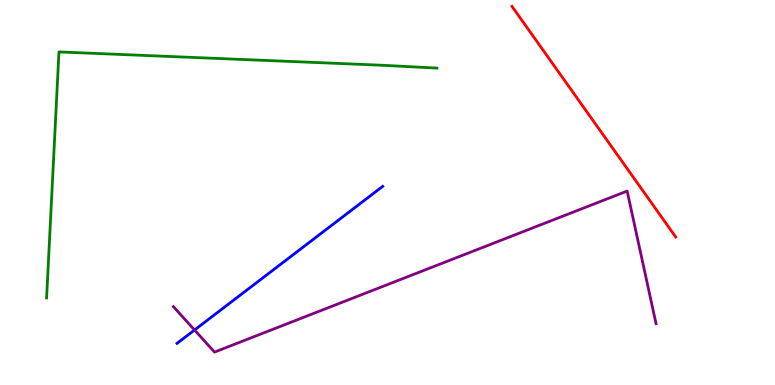[{'lines': ['blue', 'red'], 'intersections': []}, {'lines': ['green', 'red'], 'intersections': []}, {'lines': ['purple', 'red'], 'intersections': []}, {'lines': ['blue', 'green'], 'intersections': []}, {'lines': ['blue', 'purple'], 'intersections': [{'x': 2.51, 'y': 1.43}]}, {'lines': ['green', 'purple'], 'intersections': []}]